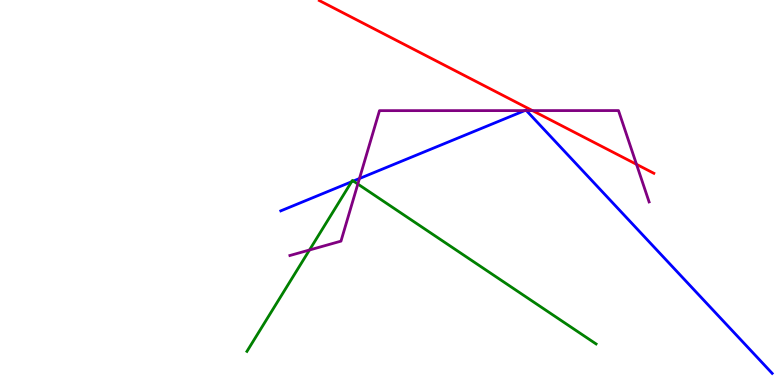[{'lines': ['blue', 'red'], 'intersections': []}, {'lines': ['green', 'red'], 'intersections': []}, {'lines': ['purple', 'red'], 'intersections': [{'x': 6.87, 'y': 7.13}, {'x': 8.21, 'y': 5.73}]}, {'lines': ['blue', 'green'], 'intersections': [{'x': 4.54, 'y': 5.28}, {'x': 4.56, 'y': 5.3}]}, {'lines': ['blue', 'purple'], 'intersections': [{'x': 4.64, 'y': 5.36}, {'x': 6.77, 'y': 7.13}, {'x': 6.79, 'y': 7.13}]}, {'lines': ['green', 'purple'], 'intersections': [{'x': 3.99, 'y': 3.51}, {'x': 4.62, 'y': 5.22}]}]